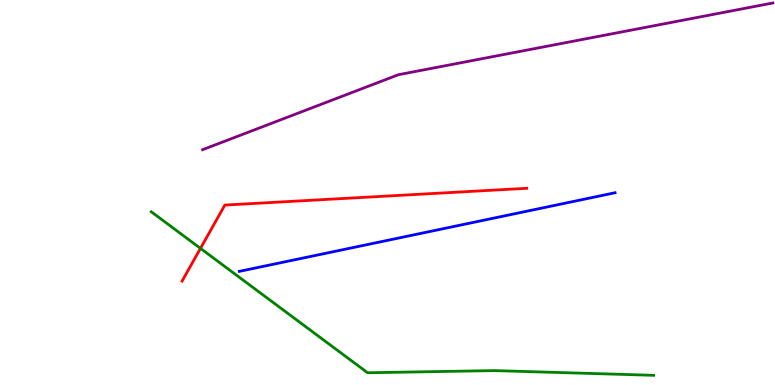[{'lines': ['blue', 'red'], 'intersections': []}, {'lines': ['green', 'red'], 'intersections': [{'x': 2.59, 'y': 3.55}]}, {'lines': ['purple', 'red'], 'intersections': []}, {'lines': ['blue', 'green'], 'intersections': []}, {'lines': ['blue', 'purple'], 'intersections': []}, {'lines': ['green', 'purple'], 'intersections': []}]